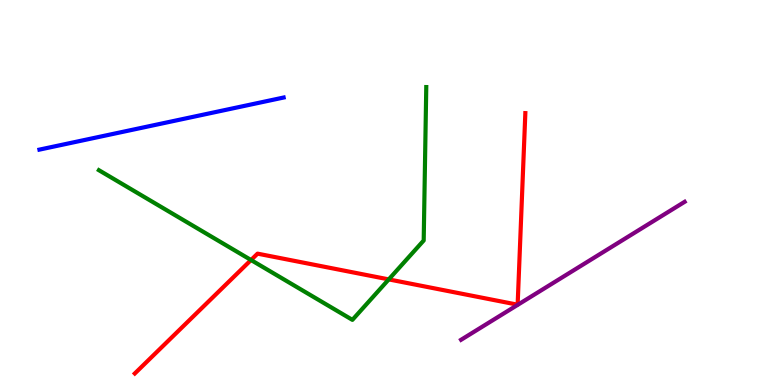[{'lines': ['blue', 'red'], 'intersections': []}, {'lines': ['green', 'red'], 'intersections': [{'x': 3.24, 'y': 3.25}, {'x': 5.02, 'y': 2.74}]}, {'lines': ['purple', 'red'], 'intersections': []}, {'lines': ['blue', 'green'], 'intersections': []}, {'lines': ['blue', 'purple'], 'intersections': []}, {'lines': ['green', 'purple'], 'intersections': []}]